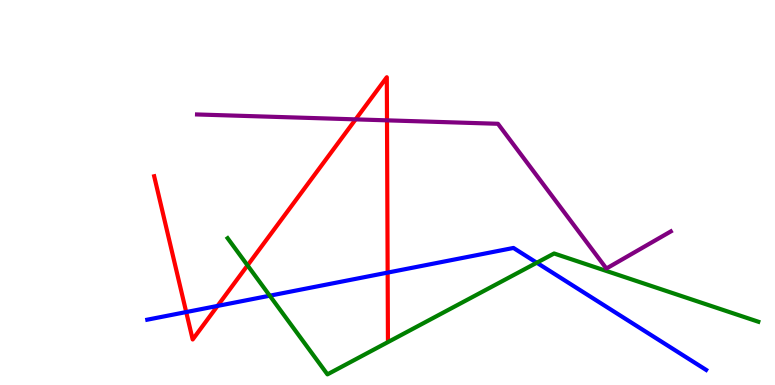[{'lines': ['blue', 'red'], 'intersections': [{'x': 2.4, 'y': 1.89}, {'x': 2.81, 'y': 2.05}, {'x': 5.0, 'y': 2.92}]}, {'lines': ['green', 'red'], 'intersections': [{'x': 3.19, 'y': 3.11}]}, {'lines': ['purple', 'red'], 'intersections': [{'x': 4.59, 'y': 6.9}, {'x': 4.99, 'y': 6.87}]}, {'lines': ['blue', 'green'], 'intersections': [{'x': 3.48, 'y': 2.32}, {'x': 6.93, 'y': 3.18}]}, {'lines': ['blue', 'purple'], 'intersections': []}, {'lines': ['green', 'purple'], 'intersections': []}]